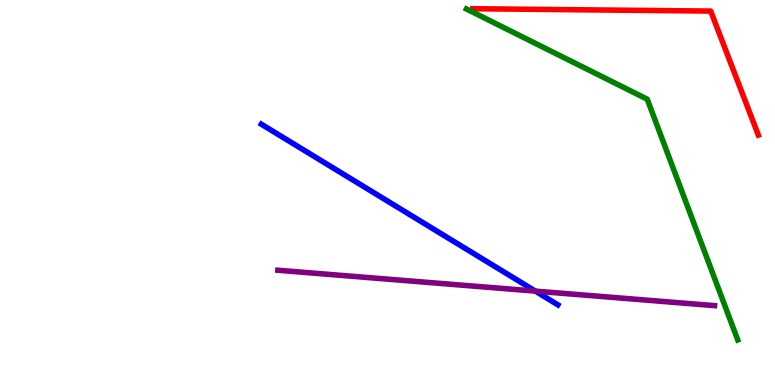[{'lines': ['blue', 'red'], 'intersections': []}, {'lines': ['green', 'red'], 'intersections': []}, {'lines': ['purple', 'red'], 'intersections': []}, {'lines': ['blue', 'green'], 'intersections': []}, {'lines': ['blue', 'purple'], 'intersections': [{'x': 6.91, 'y': 2.44}]}, {'lines': ['green', 'purple'], 'intersections': []}]